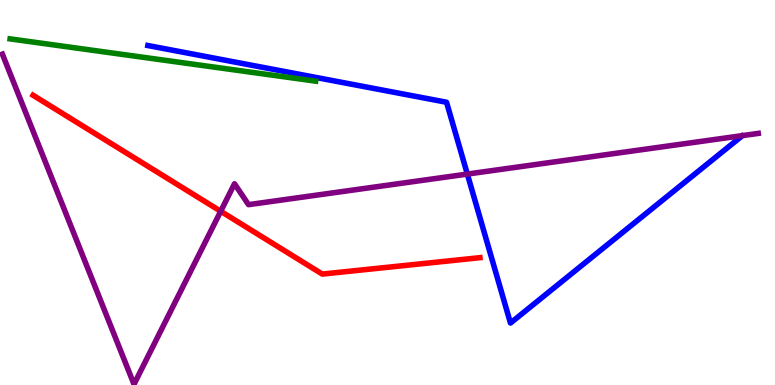[{'lines': ['blue', 'red'], 'intersections': []}, {'lines': ['green', 'red'], 'intersections': []}, {'lines': ['purple', 'red'], 'intersections': [{'x': 2.85, 'y': 4.51}]}, {'lines': ['blue', 'green'], 'intersections': []}, {'lines': ['blue', 'purple'], 'intersections': [{'x': 6.03, 'y': 5.48}]}, {'lines': ['green', 'purple'], 'intersections': []}]